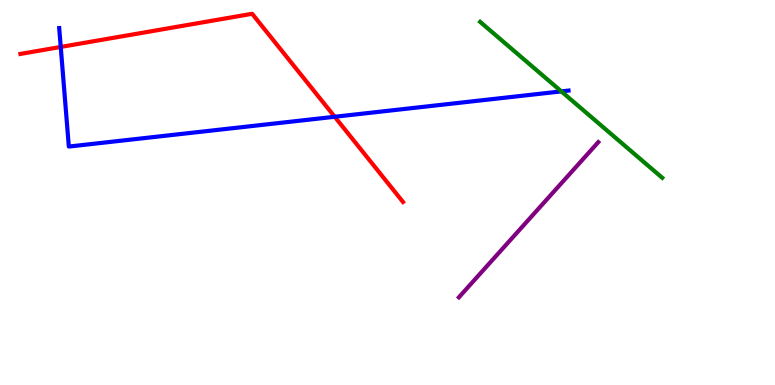[{'lines': ['blue', 'red'], 'intersections': [{'x': 0.784, 'y': 8.78}, {'x': 4.32, 'y': 6.97}]}, {'lines': ['green', 'red'], 'intersections': []}, {'lines': ['purple', 'red'], 'intersections': []}, {'lines': ['blue', 'green'], 'intersections': [{'x': 7.24, 'y': 7.63}]}, {'lines': ['blue', 'purple'], 'intersections': []}, {'lines': ['green', 'purple'], 'intersections': []}]